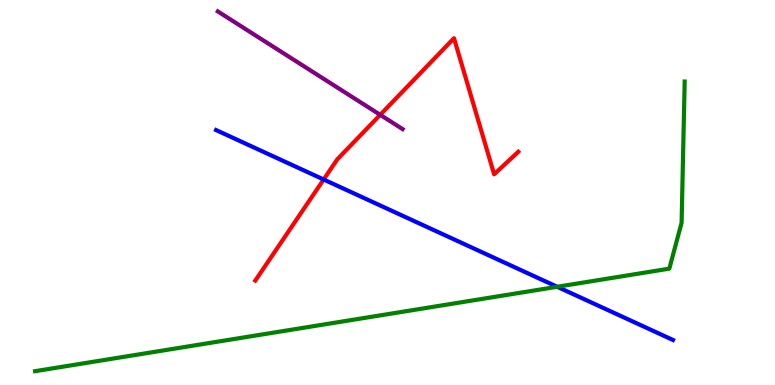[{'lines': ['blue', 'red'], 'intersections': [{'x': 4.18, 'y': 5.34}]}, {'lines': ['green', 'red'], 'intersections': []}, {'lines': ['purple', 'red'], 'intersections': [{'x': 4.91, 'y': 7.02}]}, {'lines': ['blue', 'green'], 'intersections': [{'x': 7.19, 'y': 2.55}]}, {'lines': ['blue', 'purple'], 'intersections': []}, {'lines': ['green', 'purple'], 'intersections': []}]